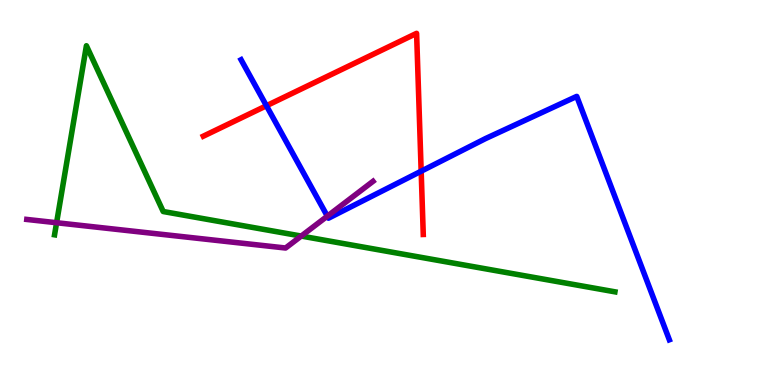[{'lines': ['blue', 'red'], 'intersections': [{'x': 3.44, 'y': 7.25}, {'x': 5.43, 'y': 5.55}]}, {'lines': ['green', 'red'], 'intersections': []}, {'lines': ['purple', 'red'], 'intersections': []}, {'lines': ['blue', 'green'], 'intersections': []}, {'lines': ['blue', 'purple'], 'intersections': [{'x': 4.22, 'y': 4.39}]}, {'lines': ['green', 'purple'], 'intersections': [{'x': 0.73, 'y': 4.21}, {'x': 3.89, 'y': 3.87}]}]